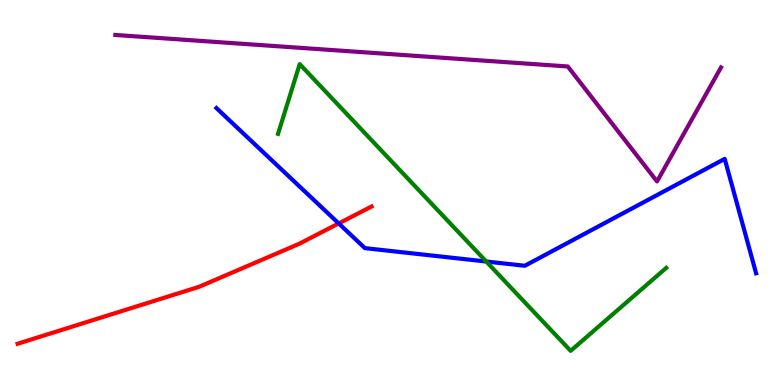[{'lines': ['blue', 'red'], 'intersections': [{'x': 4.37, 'y': 4.2}]}, {'lines': ['green', 'red'], 'intersections': []}, {'lines': ['purple', 'red'], 'intersections': []}, {'lines': ['blue', 'green'], 'intersections': [{'x': 6.27, 'y': 3.21}]}, {'lines': ['blue', 'purple'], 'intersections': []}, {'lines': ['green', 'purple'], 'intersections': []}]